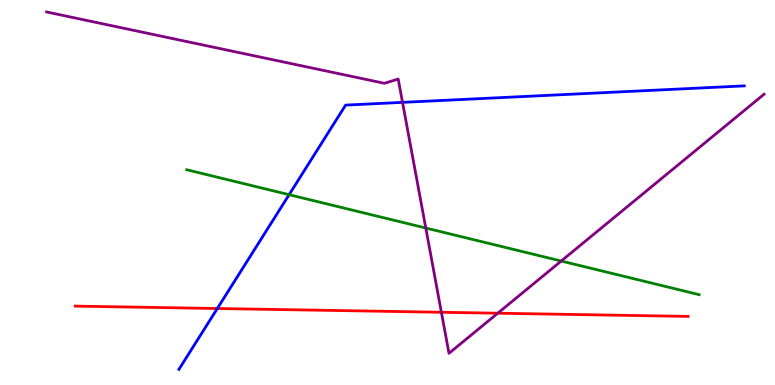[{'lines': ['blue', 'red'], 'intersections': [{'x': 2.8, 'y': 1.99}]}, {'lines': ['green', 'red'], 'intersections': []}, {'lines': ['purple', 'red'], 'intersections': [{'x': 5.7, 'y': 1.89}, {'x': 6.42, 'y': 1.86}]}, {'lines': ['blue', 'green'], 'intersections': [{'x': 3.73, 'y': 4.94}]}, {'lines': ['blue', 'purple'], 'intersections': [{'x': 5.19, 'y': 7.34}]}, {'lines': ['green', 'purple'], 'intersections': [{'x': 5.49, 'y': 4.08}, {'x': 7.24, 'y': 3.22}]}]